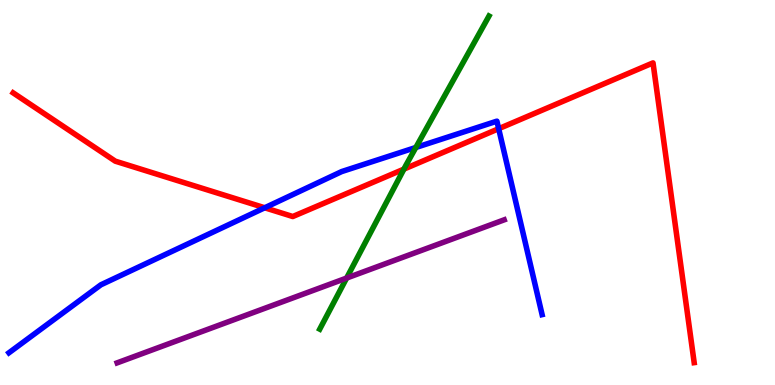[{'lines': ['blue', 'red'], 'intersections': [{'x': 3.42, 'y': 4.6}, {'x': 6.43, 'y': 6.66}]}, {'lines': ['green', 'red'], 'intersections': [{'x': 5.21, 'y': 5.61}]}, {'lines': ['purple', 'red'], 'intersections': []}, {'lines': ['blue', 'green'], 'intersections': [{'x': 5.37, 'y': 6.17}]}, {'lines': ['blue', 'purple'], 'intersections': []}, {'lines': ['green', 'purple'], 'intersections': [{'x': 4.47, 'y': 2.78}]}]